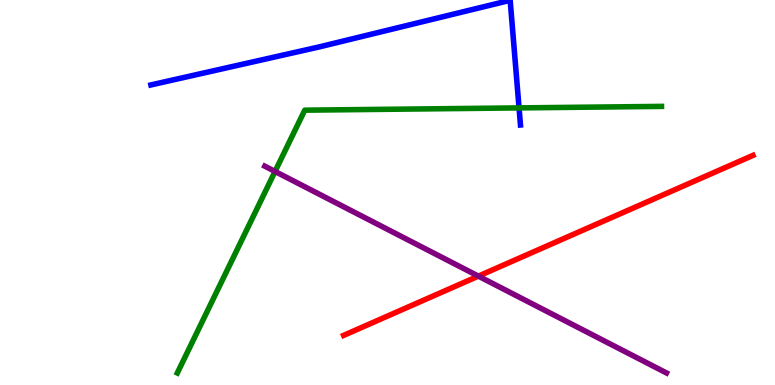[{'lines': ['blue', 'red'], 'intersections': []}, {'lines': ['green', 'red'], 'intersections': []}, {'lines': ['purple', 'red'], 'intersections': [{'x': 6.17, 'y': 2.83}]}, {'lines': ['blue', 'green'], 'intersections': [{'x': 6.7, 'y': 7.2}]}, {'lines': ['blue', 'purple'], 'intersections': []}, {'lines': ['green', 'purple'], 'intersections': [{'x': 3.55, 'y': 5.55}]}]